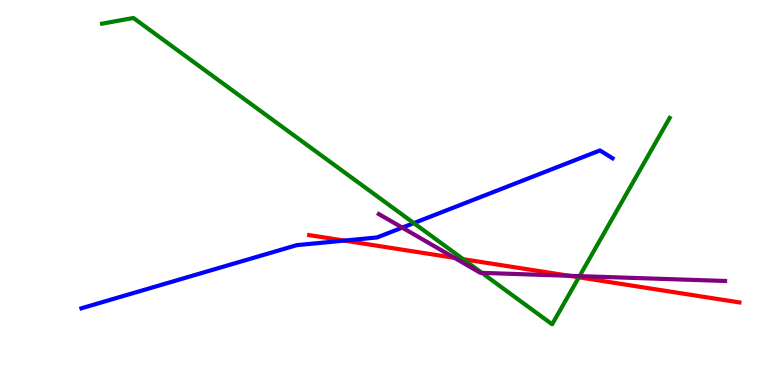[{'lines': ['blue', 'red'], 'intersections': [{'x': 4.44, 'y': 3.75}]}, {'lines': ['green', 'red'], 'intersections': [{'x': 5.98, 'y': 3.27}, {'x': 7.47, 'y': 2.8}]}, {'lines': ['purple', 'red'], 'intersections': [{'x': 5.86, 'y': 3.3}, {'x': 7.34, 'y': 2.84}]}, {'lines': ['blue', 'green'], 'intersections': [{'x': 5.34, 'y': 4.21}]}, {'lines': ['blue', 'purple'], 'intersections': [{'x': 5.19, 'y': 4.09}]}, {'lines': ['green', 'purple'], 'intersections': [{'x': 6.22, 'y': 2.91}, {'x': 7.48, 'y': 2.83}]}]